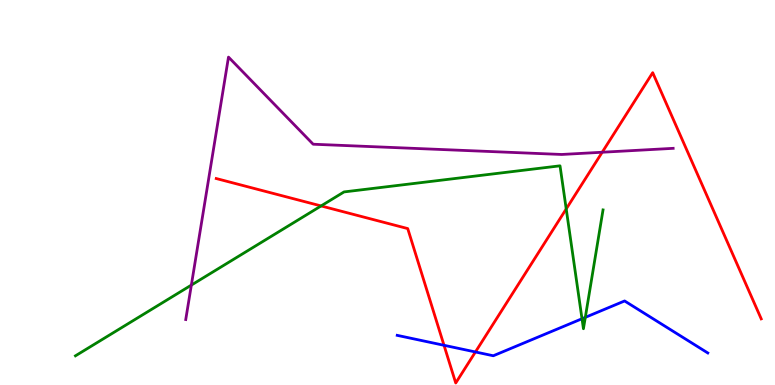[{'lines': ['blue', 'red'], 'intersections': [{'x': 5.73, 'y': 1.03}, {'x': 6.13, 'y': 0.858}]}, {'lines': ['green', 'red'], 'intersections': [{'x': 4.14, 'y': 4.65}, {'x': 7.31, 'y': 4.57}]}, {'lines': ['purple', 'red'], 'intersections': [{'x': 7.77, 'y': 6.05}]}, {'lines': ['blue', 'green'], 'intersections': [{'x': 7.51, 'y': 1.72}, {'x': 7.55, 'y': 1.76}]}, {'lines': ['blue', 'purple'], 'intersections': []}, {'lines': ['green', 'purple'], 'intersections': [{'x': 2.47, 'y': 2.59}]}]